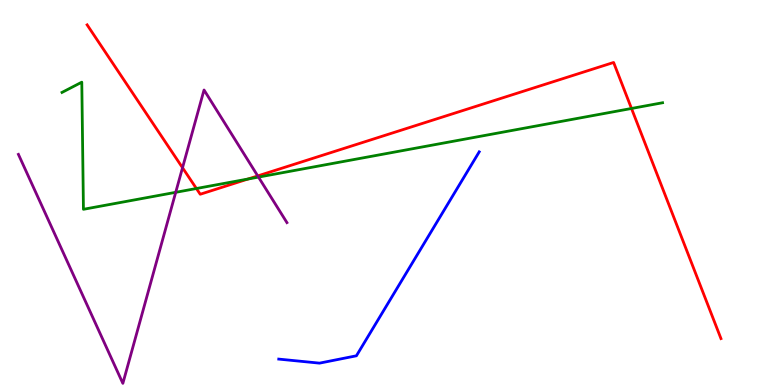[{'lines': ['blue', 'red'], 'intersections': []}, {'lines': ['green', 'red'], 'intersections': [{'x': 2.53, 'y': 5.1}, {'x': 3.2, 'y': 5.35}, {'x': 8.15, 'y': 7.18}]}, {'lines': ['purple', 'red'], 'intersections': [{'x': 2.36, 'y': 5.64}, {'x': 3.33, 'y': 5.43}]}, {'lines': ['blue', 'green'], 'intersections': []}, {'lines': ['blue', 'purple'], 'intersections': []}, {'lines': ['green', 'purple'], 'intersections': [{'x': 2.27, 'y': 5.0}, {'x': 3.34, 'y': 5.4}]}]